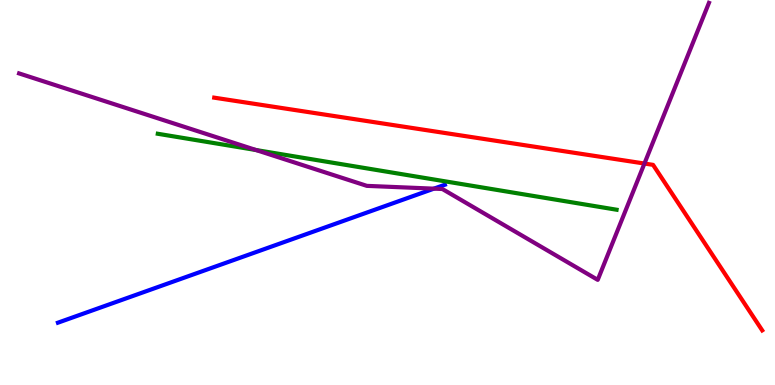[{'lines': ['blue', 'red'], 'intersections': []}, {'lines': ['green', 'red'], 'intersections': []}, {'lines': ['purple', 'red'], 'intersections': [{'x': 8.32, 'y': 5.75}]}, {'lines': ['blue', 'green'], 'intersections': []}, {'lines': ['blue', 'purple'], 'intersections': [{'x': 5.6, 'y': 5.1}]}, {'lines': ['green', 'purple'], 'intersections': [{'x': 3.3, 'y': 6.1}]}]